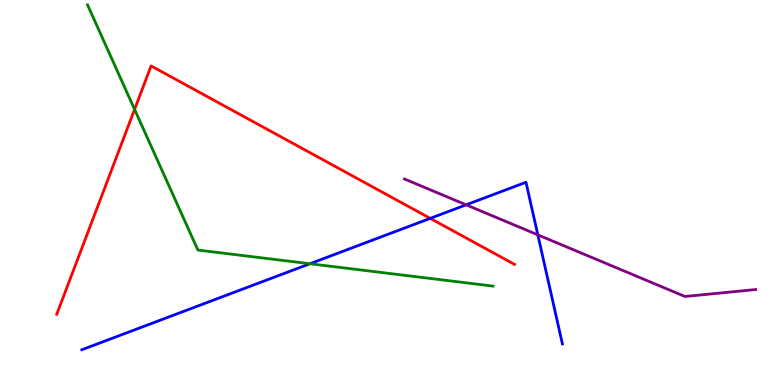[{'lines': ['blue', 'red'], 'intersections': [{'x': 5.55, 'y': 4.33}]}, {'lines': ['green', 'red'], 'intersections': [{'x': 1.74, 'y': 7.16}]}, {'lines': ['purple', 'red'], 'intersections': []}, {'lines': ['blue', 'green'], 'intersections': [{'x': 4.0, 'y': 3.15}]}, {'lines': ['blue', 'purple'], 'intersections': [{'x': 6.01, 'y': 4.68}, {'x': 6.94, 'y': 3.9}]}, {'lines': ['green', 'purple'], 'intersections': []}]